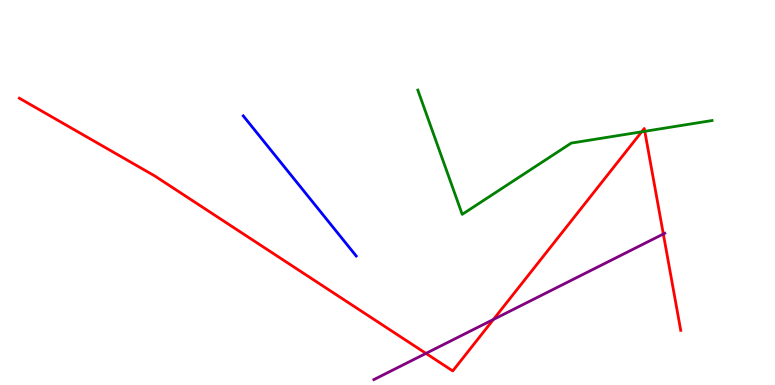[{'lines': ['blue', 'red'], 'intersections': []}, {'lines': ['green', 'red'], 'intersections': [{'x': 8.28, 'y': 6.58}, {'x': 8.32, 'y': 6.59}]}, {'lines': ['purple', 'red'], 'intersections': [{'x': 5.5, 'y': 0.821}, {'x': 6.37, 'y': 1.7}, {'x': 8.56, 'y': 3.92}]}, {'lines': ['blue', 'green'], 'intersections': []}, {'lines': ['blue', 'purple'], 'intersections': []}, {'lines': ['green', 'purple'], 'intersections': []}]